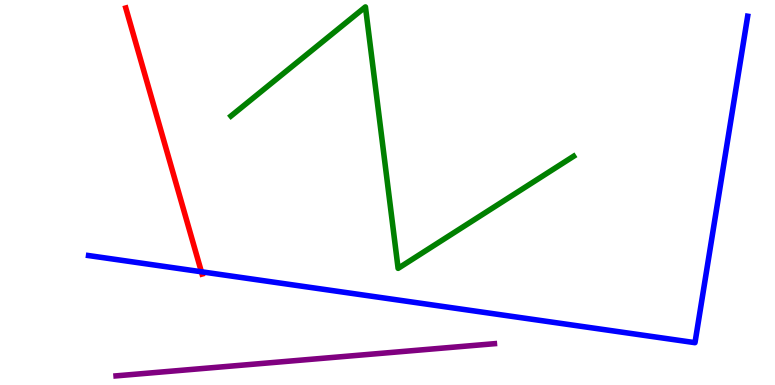[{'lines': ['blue', 'red'], 'intersections': [{'x': 2.6, 'y': 2.94}]}, {'lines': ['green', 'red'], 'intersections': []}, {'lines': ['purple', 'red'], 'intersections': []}, {'lines': ['blue', 'green'], 'intersections': []}, {'lines': ['blue', 'purple'], 'intersections': []}, {'lines': ['green', 'purple'], 'intersections': []}]